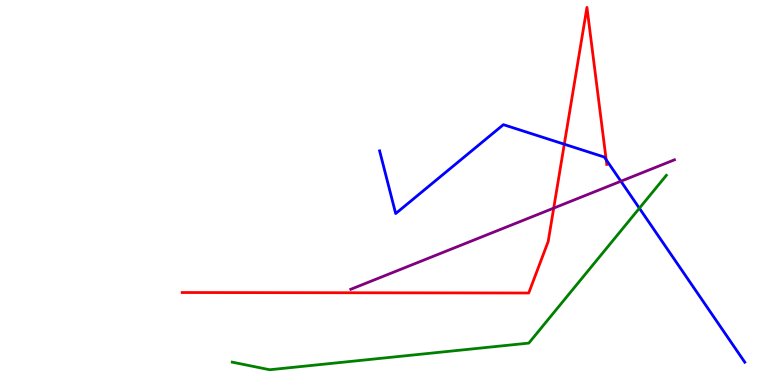[{'lines': ['blue', 'red'], 'intersections': [{'x': 7.28, 'y': 6.25}, {'x': 7.82, 'y': 5.85}]}, {'lines': ['green', 'red'], 'intersections': []}, {'lines': ['purple', 'red'], 'intersections': [{'x': 7.14, 'y': 4.59}]}, {'lines': ['blue', 'green'], 'intersections': [{'x': 8.25, 'y': 4.59}]}, {'lines': ['blue', 'purple'], 'intersections': [{'x': 8.01, 'y': 5.29}]}, {'lines': ['green', 'purple'], 'intersections': []}]